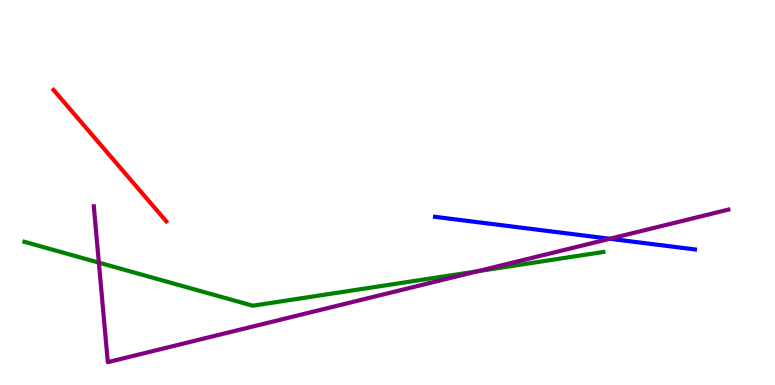[{'lines': ['blue', 'red'], 'intersections': []}, {'lines': ['green', 'red'], 'intersections': []}, {'lines': ['purple', 'red'], 'intersections': []}, {'lines': ['blue', 'green'], 'intersections': []}, {'lines': ['blue', 'purple'], 'intersections': [{'x': 7.87, 'y': 3.8}]}, {'lines': ['green', 'purple'], 'intersections': [{'x': 1.28, 'y': 3.18}, {'x': 6.16, 'y': 2.95}]}]